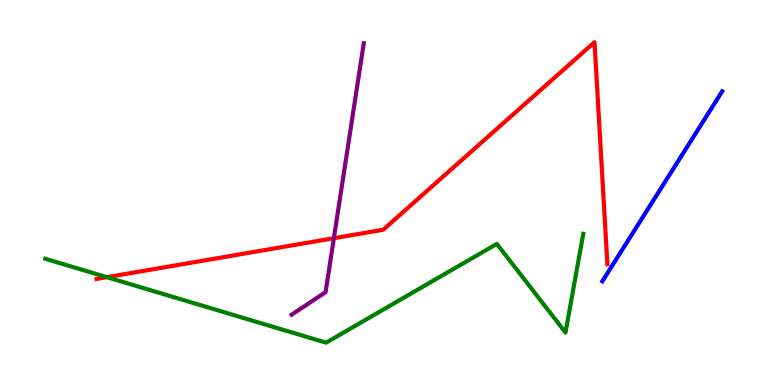[{'lines': ['blue', 'red'], 'intersections': []}, {'lines': ['green', 'red'], 'intersections': [{'x': 1.38, 'y': 2.8}]}, {'lines': ['purple', 'red'], 'intersections': [{'x': 4.31, 'y': 3.81}]}, {'lines': ['blue', 'green'], 'intersections': []}, {'lines': ['blue', 'purple'], 'intersections': []}, {'lines': ['green', 'purple'], 'intersections': []}]